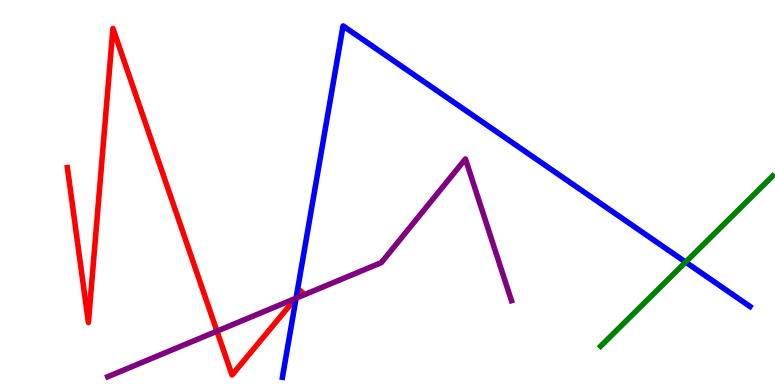[{'lines': ['blue', 'red'], 'intersections': [{'x': 3.82, 'y': 2.27}]}, {'lines': ['green', 'red'], 'intersections': []}, {'lines': ['purple', 'red'], 'intersections': [{'x': 2.8, 'y': 1.4}, {'x': 3.81, 'y': 2.25}]}, {'lines': ['blue', 'green'], 'intersections': [{'x': 8.85, 'y': 3.19}]}, {'lines': ['blue', 'purple'], 'intersections': [{'x': 3.82, 'y': 2.26}]}, {'lines': ['green', 'purple'], 'intersections': []}]